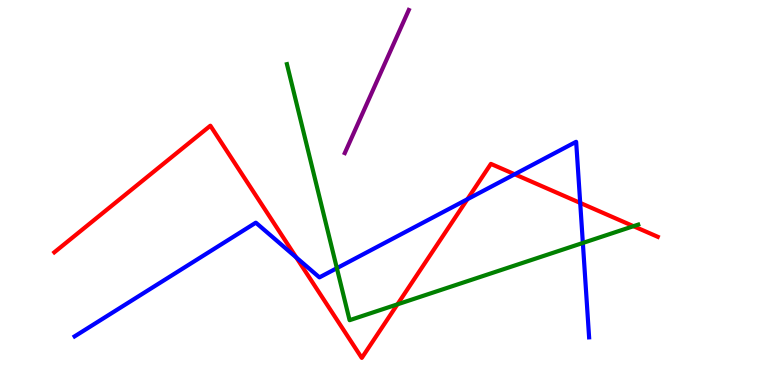[{'lines': ['blue', 'red'], 'intersections': [{'x': 3.82, 'y': 3.31}, {'x': 6.03, 'y': 4.82}, {'x': 6.64, 'y': 5.47}, {'x': 7.49, 'y': 4.73}]}, {'lines': ['green', 'red'], 'intersections': [{'x': 5.13, 'y': 2.09}, {'x': 8.17, 'y': 4.12}]}, {'lines': ['purple', 'red'], 'intersections': []}, {'lines': ['blue', 'green'], 'intersections': [{'x': 4.35, 'y': 3.03}, {'x': 7.52, 'y': 3.69}]}, {'lines': ['blue', 'purple'], 'intersections': []}, {'lines': ['green', 'purple'], 'intersections': []}]